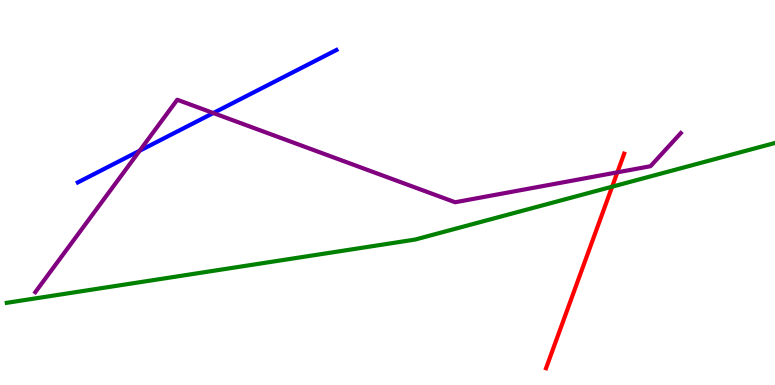[{'lines': ['blue', 'red'], 'intersections': []}, {'lines': ['green', 'red'], 'intersections': [{'x': 7.9, 'y': 5.15}]}, {'lines': ['purple', 'red'], 'intersections': [{'x': 7.97, 'y': 5.52}]}, {'lines': ['blue', 'green'], 'intersections': []}, {'lines': ['blue', 'purple'], 'intersections': [{'x': 1.8, 'y': 6.08}, {'x': 2.75, 'y': 7.06}]}, {'lines': ['green', 'purple'], 'intersections': []}]